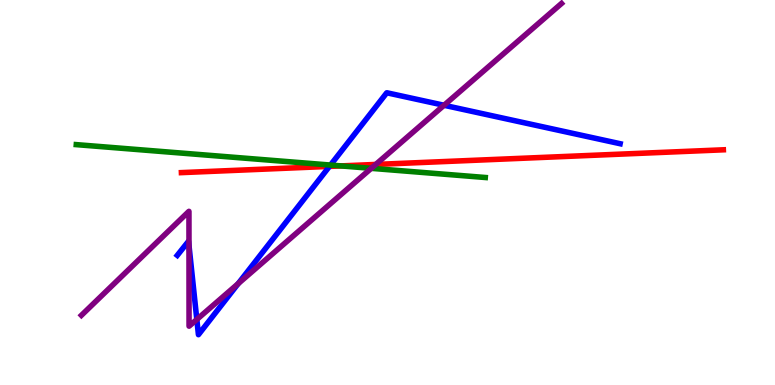[{'lines': ['blue', 'red'], 'intersections': [{'x': 4.25, 'y': 5.68}]}, {'lines': ['green', 'red'], 'intersections': [{'x': 4.4, 'y': 5.69}]}, {'lines': ['purple', 'red'], 'intersections': [{'x': 4.85, 'y': 5.73}]}, {'lines': ['blue', 'green'], 'intersections': [{'x': 4.26, 'y': 5.71}]}, {'lines': ['blue', 'purple'], 'intersections': [{'x': 2.44, 'y': 3.63}, {'x': 2.54, 'y': 1.7}, {'x': 3.07, 'y': 2.63}, {'x': 5.73, 'y': 7.27}]}, {'lines': ['green', 'purple'], 'intersections': [{'x': 4.79, 'y': 5.63}]}]